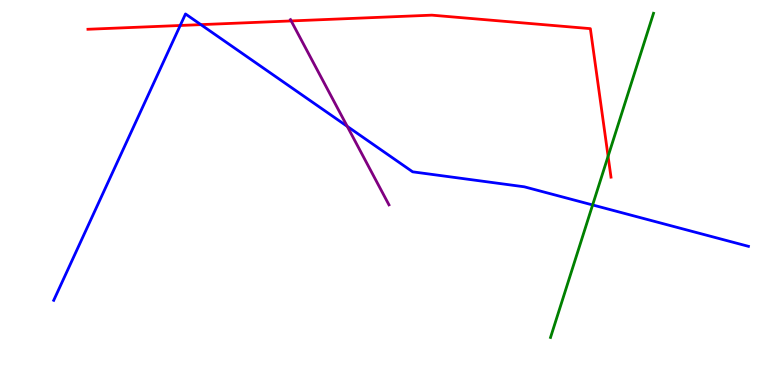[{'lines': ['blue', 'red'], 'intersections': [{'x': 2.33, 'y': 9.34}, {'x': 2.59, 'y': 9.36}]}, {'lines': ['green', 'red'], 'intersections': [{'x': 7.85, 'y': 5.94}]}, {'lines': ['purple', 'red'], 'intersections': [{'x': 3.76, 'y': 9.46}]}, {'lines': ['blue', 'green'], 'intersections': [{'x': 7.65, 'y': 4.68}]}, {'lines': ['blue', 'purple'], 'intersections': [{'x': 4.48, 'y': 6.72}]}, {'lines': ['green', 'purple'], 'intersections': []}]